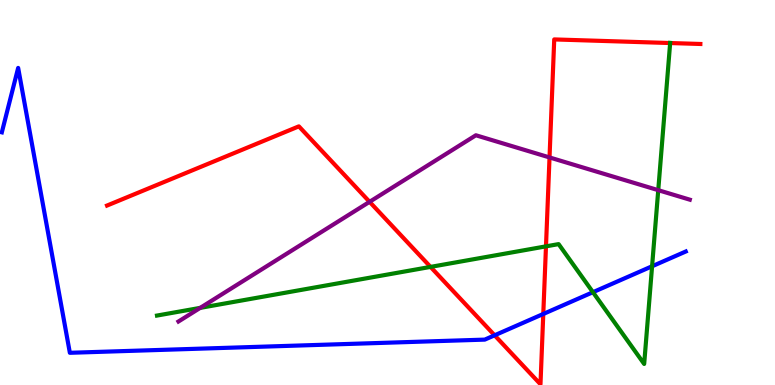[{'lines': ['blue', 'red'], 'intersections': [{'x': 6.38, 'y': 1.29}, {'x': 7.01, 'y': 1.85}]}, {'lines': ['green', 'red'], 'intersections': [{'x': 5.56, 'y': 3.07}, {'x': 7.04, 'y': 3.6}, {'x': 8.65, 'y': 8.88}]}, {'lines': ['purple', 'red'], 'intersections': [{'x': 4.77, 'y': 4.76}, {'x': 7.09, 'y': 5.91}]}, {'lines': ['blue', 'green'], 'intersections': [{'x': 7.65, 'y': 2.41}, {'x': 8.41, 'y': 3.08}]}, {'lines': ['blue', 'purple'], 'intersections': []}, {'lines': ['green', 'purple'], 'intersections': [{'x': 2.58, 'y': 2.0}, {'x': 8.49, 'y': 5.06}]}]